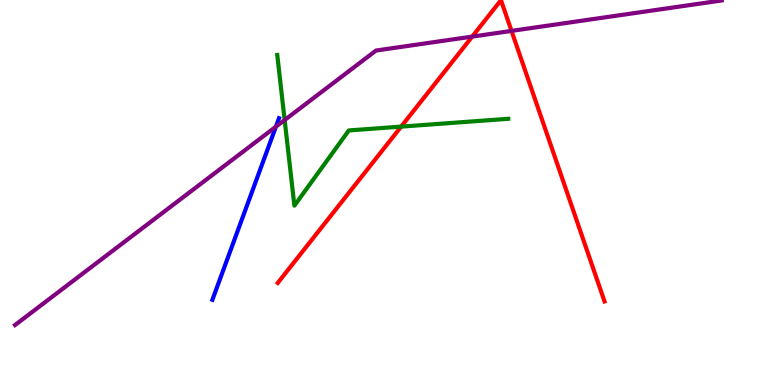[{'lines': ['blue', 'red'], 'intersections': []}, {'lines': ['green', 'red'], 'intersections': [{'x': 5.18, 'y': 6.71}]}, {'lines': ['purple', 'red'], 'intersections': [{'x': 6.09, 'y': 9.05}, {'x': 6.6, 'y': 9.2}]}, {'lines': ['blue', 'green'], 'intersections': []}, {'lines': ['blue', 'purple'], 'intersections': [{'x': 3.56, 'y': 6.71}]}, {'lines': ['green', 'purple'], 'intersections': [{'x': 3.67, 'y': 6.88}]}]